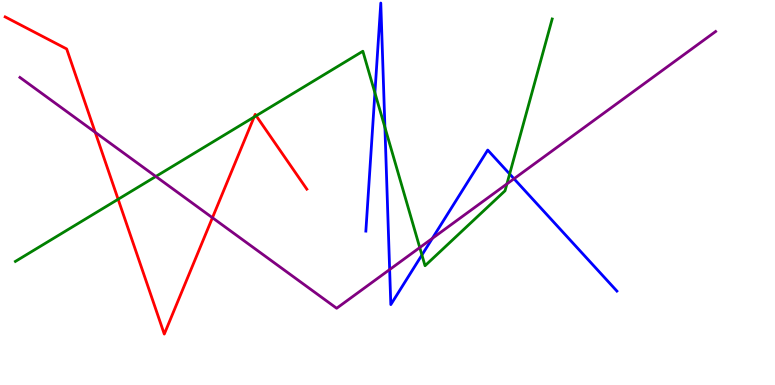[{'lines': ['blue', 'red'], 'intersections': []}, {'lines': ['green', 'red'], 'intersections': [{'x': 1.52, 'y': 4.82}, {'x': 3.28, 'y': 6.96}, {'x': 3.31, 'y': 6.99}]}, {'lines': ['purple', 'red'], 'intersections': [{'x': 1.23, 'y': 6.56}, {'x': 2.74, 'y': 4.34}]}, {'lines': ['blue', 'green'], 'intersections': [{'x': 4.84, 'y': 7.59}, {'x': 4.97, 'y': 6.69}, {'x': 5.44, 'y': 3.38}, {'x': 6.58, 'y': 5.48}]}, {'lines': ['blue', 'purple'], 'intersections': [{'x': 5.03, 'y': 3.0}, {'x': 5.58, 'y': 3.81}, {'x': 6.63, 'y': 5.36}]}, {'lines': ['green', 'purple'], 'intersections': [{'x': 2.01, 'y': 5.42}, {'x': 5.42, 'y': 3.57}, {'x': 6.54, 'y': 5.22}]}]